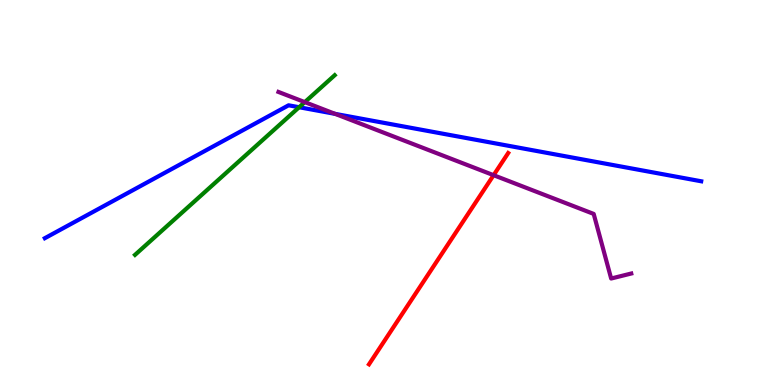[{'lines': ['blue', 'red'], 'intersections': []}, {'lines': ['green', 'red'], 'intersections': []}, {'lines': ['purple', 'red'], 'intersections': [{'x': 6.37, 'y': 5.45}]}, {'lines': ['blue', 'green'], 'intersections': [{'x': 3.86, 'y': 7.21}]}, {'lines': ['blue', 'purple'], 'intersections': [{'x': 4.32, 'y': 7.04}]}, {'lines': ['green', 'purple'], 'intersections': [{'x': 3.93, 'y': 7.35}]}]